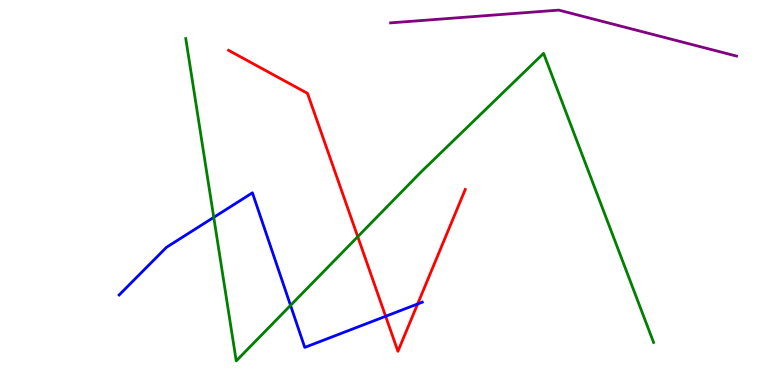[{'lines': ['blue', 'red'], 'intersections': [{'x': 4.98, 'y': 1.78}, {'x': 5.39, 'y': 2.1}]}, {'lines': ['green', 'red'], 'intersections': [{'x': 4.62, 'y': 3.85}]}, {'lines': ['purple', 'red'], 'intersections': []}, {'lines': ['blue', 'green'], 'intersections': [{'x': 2.76, 'y': 4.35}, {'x': 3.75, 'y': 2.07}]}, {'lines': ['blue', 'purple'], 'intersections': []}, {'lines': ['green', 'purple'], 'intersections': []}]